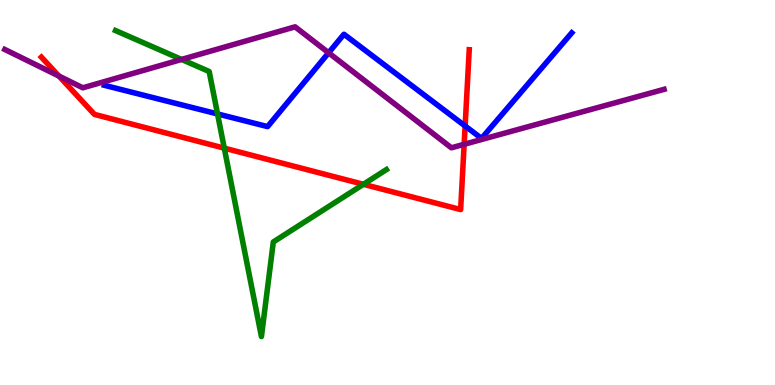[{'lines': ['blue', 'red'], 'intersections': [{'x': 6.0, 'y': 6.73}]}, {'lines': ['green', 'red'], 'intersections': [{'x': 2.89, 'y': 6.15}, {'x': 4.69, 'y': 5.21}]}, {'lines': ['purple', 'red'], 'intersections': [{'x': 0.76, 'y': 8.02}, {'x': 5.99, 'y': 6.25}]}, {'lines': ['blue', 'green'], 'intersections': [{'x': 2.81, 'y': 7.04}]}, {'lines': ['blue', 'purple'], 'intersections': [{'x': 4.24, 'y': 8.63}]}, {'lines': ['green', 'purple'], 'intersections': [{'x': 2.34, 'y': 8.46}]}]